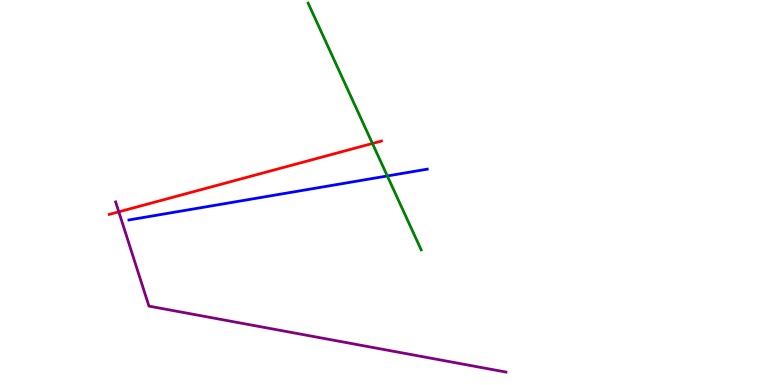[{'lines': ['blue', 'red'], 'intersections': []}, {'lines': ['green', 'red'], 'intersections': [{'x': 4.81, 'y': 6.27}]}, {'lines': ['purple', 'red'], 'intersections': [{'x': 1.53, 'y': 4.5}]}, {'lines': ['blue', 'green'], 'intersections': [{'x': 5.0, 'y': 5.43}]}, {'lines': ['blue', 'purple'], 'intersections': []}, {'lines': ['green', 'purple'], 'intersections': []}]